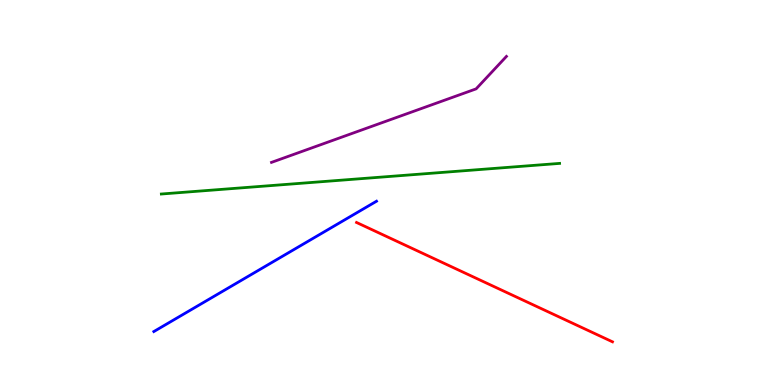[{'lines': ['blue', 'red'], 'intersections': []}, {'lines': ['green', 'red'], 'intersections': []}, {'lines': ['purple', 'red'], 'intersections': []}, {'lines': ['blue', 'green'], 'intersections': []}, {'lines': ['blue', 'purple'], 'intersections': []}, {'lines': ['green', 'purple'], 'intersections': []}]